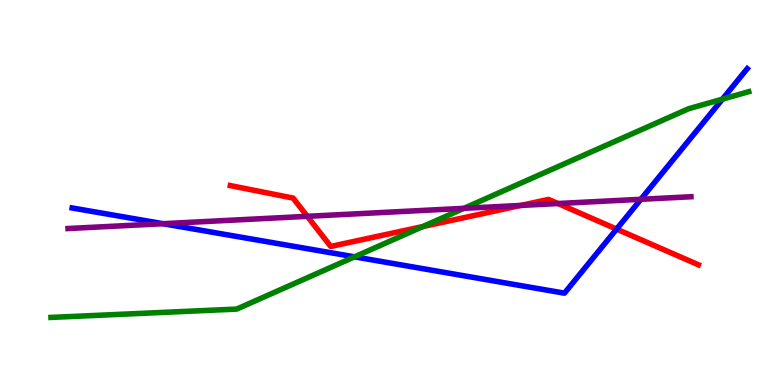[{'lines': ['blue', 'red'], 'intersections': [{'x': 7.96, 'y': 4.05}]}, {'lines': ['green', 'red'], 'intersections': [{'x': 5.46, 'y': 4.12}]}, {'lines': ['purple', 'red'], 'intersections': [{'x': 3.97, 'y': 4.38}, {'x': 6.72, 'y': 4.66}, {'x': 7.2, 'y': 4.71}]}, {'lines': ['blue', 'green'], 'intersections': [{'x': 4.57, 'y': 3.33}, {'x': 9.32, 'y': 7.42}]}, {'lines': ['blue', 'purple'], 'intersections': [{'x': 2.1, 'y': 4.19}, {'x': 8.27, 'y': 4.82}]}, {'lines': ['green', 'purple'], 'intersections': [{'x': 5.99, 'y': 4.59}]}]